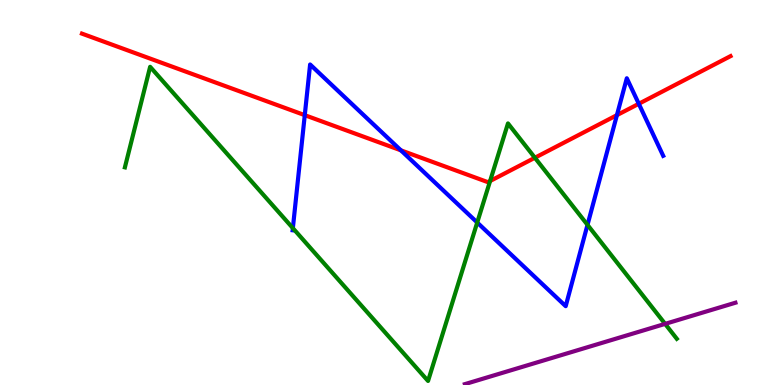[{'lines': ['blue', 'red'], 'intersections': [{'x': 3.93, 'y': 7.01}, {'x': 5.17, 'y': 6.1}, {'x': 7.96, 'y': 7.01}, {'x': 8.24, 'y': 7.3}]}, {'lines': ['green', 'red'], 'intersections': [{'x': 6.32, 'y': 5.3}, {'x': 6.9, 'y': 5.9}]}, {'lines': ['purple', 'red'], 'intersections': []}, {'lines': ['blue', 'green'], 'intersections': [{'x': 3.78, 'y': 4.07}, {'x': 6.16, 'y': 4.22}, {'x': 7.58, 'y': 4.16}]}, {'lines': ['blue', 'purple'], 'intersections': []}, {'lines': ['green', 'purple'], 'intersections': [{'x': 8.58, 'y': 1.59}]}]